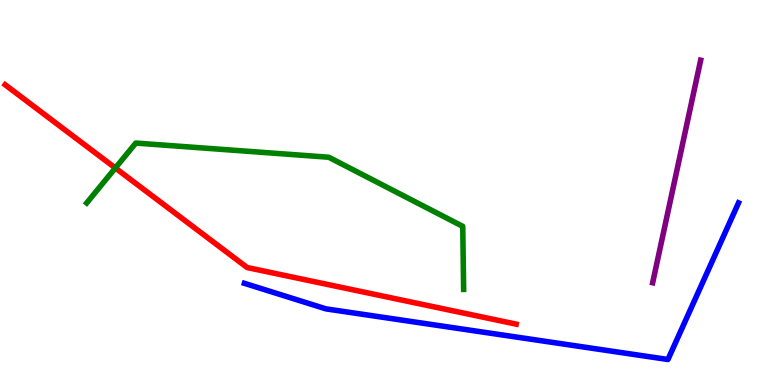[{'lines': ['blue', 'red'], 'intersections': []}, {'lines': ['green', 'red'], 'intersections': [{'x': 1.49, 'y': 5.64}]}, {'lines': ['purple', 'red'], 'intersections': []}, {'lines': ['blue', 'green'], 'intersections': []}, {'lines': ['blue', 'purple'], 'intersections': []}, {'lines': ['green', 'purple'], 'intersections': []}]